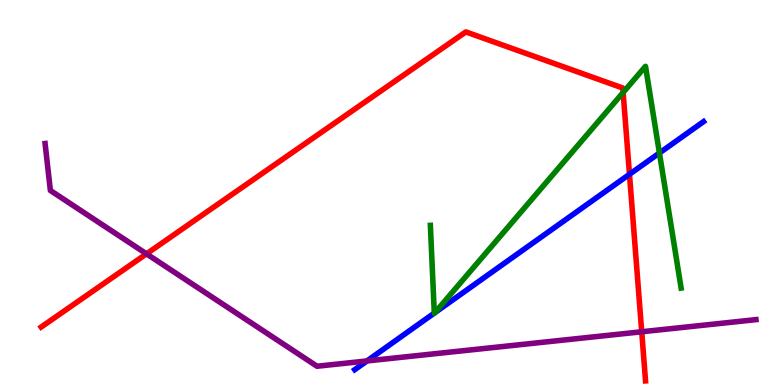[{'lines': ['blue', 'red'], 'intersections': [{'x': 8.12, 'y': 5.47}]}, {'lines': ['green', 'red'], 'intersections': [{'x': 8.04, 'y': 7.6}]}, {'lines': ['purple', 'red'], 'intersections': [{'x': 1.89, 'y': 3.41}, {'x': 8.28, 'y': 1.38}]}, {'lines': ['blue', 'green'], 'intersections': [{'x': 5.6, 'y': 1.87}, {'x': 5.61, 'y': 1.88}, {'x': 8.51, 'y': 6.03}]}, {'lines': ['blue', 'purple'], 'intersections': [{'x': 4.74, 'y': 0.625}]}, {'lines': ['green', 'purple'], 'intersections': []}]